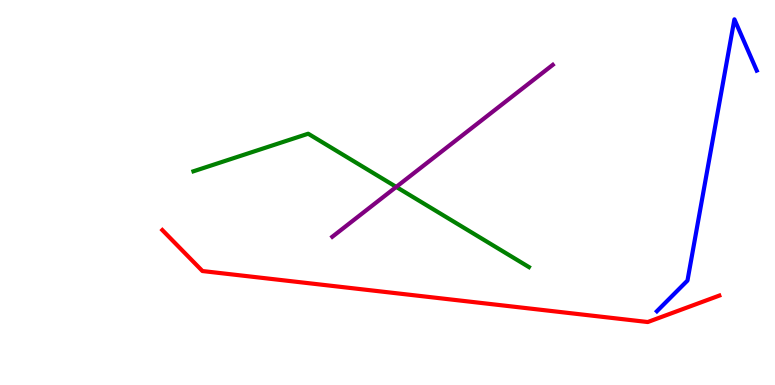[{'lines': ['blue', 'red'], 'intersections': []}, {'lines': ['green', 'red'], 'intersections': []}, {'lines': ['purple', 'red'], 'intersections': []}, {'lines': ['blue', 'green'], 'intersections': []}, {'lines': ['blue', 'purple'], 'intersections': []}, {'lines': ['green', 'purple'], 'intersections': [{'x': 5.11, 'y': 5.15}]}]